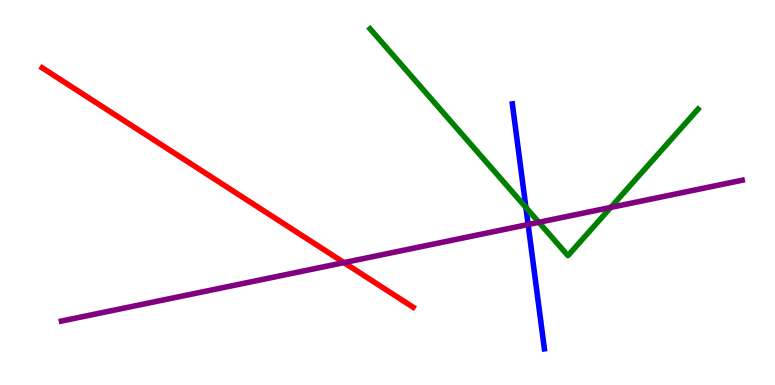[{'lines': ['blue', 'red'], 'intersections': []}, {'lines': ['green', 'red'], 'intersections': []}, {'lines': ['purple', 'red'], 'intersections': [{'x': 4.44, 'y': 3.18}]}, {'lines': ['blue', 'green'], 'intersections': [{'x': 6.79, 'y': 4.61}]}, {'lines': ['blue', 'purple'], 'intersections': [{'x': 6.81, 'y': 4.17}]}, {'lines': ['green', 'purple'], 'intersections': [{'x': 6.95, 'y': 4.23}, {'x': 7.88, 'y': 4.61}]}]